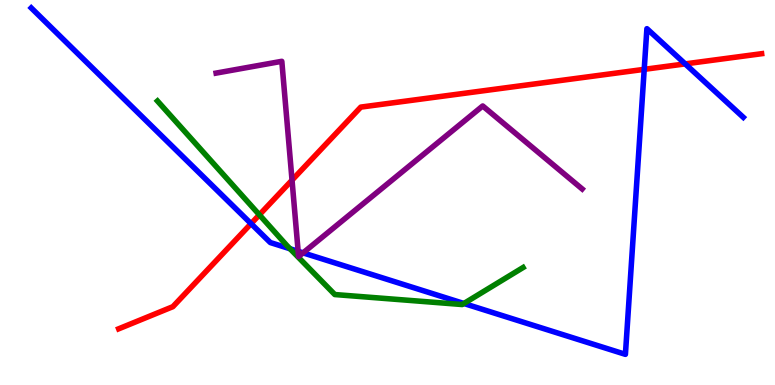[{'lines': ['blue', 'red'], 'intersections': [{'x': 3.24, 'y': 4.19}, {'x': 8.31, 'y': 8.2}, {'x': 8.84, 'y': 8.34}]}, {'lines': ['green', 'red'], 'intersections': [{'x': 3.35, 'y': 4.42}]}, {'lines': ['purple', 'red'], 'intersections': [{'x': 3.77, 'y': 5.32}]}, {'lines': ['blue', 'green'], 'intersections': [{'x': 3.74, 'y': 3.54}, {'x': 5.99, 'y': 2.12}]}, {'lines': ['blue', 'purple'], 'intersections': [{'x': 3.85, 'y': 3.47}, {'x': 3.91, 'y': 3.43}]}, {'lines': ['green', 'purple'], 'intersections': []}]